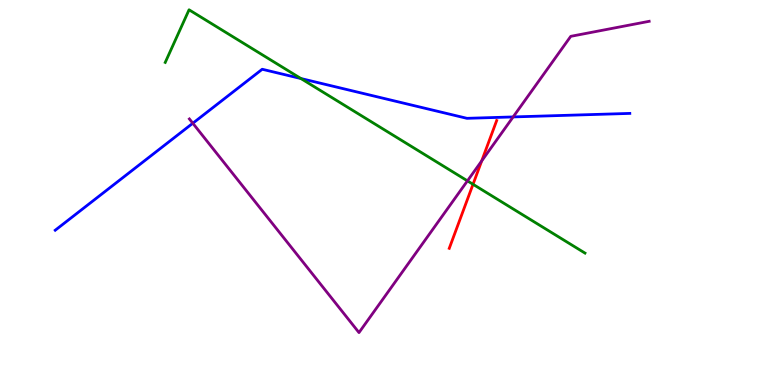[{'lines': ['blue', 'red'], 'intersections': []}, {'lines': ['green', 'red'], 'intersections': [{'x': 6.1, 'y': 5.21}]}, {'lines': ['purple', 'red'], 'intersections': [{'x': 6.22, 'y': 5.82}]}, {'lines': ['blue', 'green'], 'intersections': [{'x': 3.88, 'y': 7.96}]}, {'lines': ['blue', 'purple'], 'intersections': [{'x': 2.49, 'y': 6.8}, {'x': 6.62, 'y': 6.96}]}, {'lines': ['green', 'purple'], 'intersections': [{'x': 6.03, 'y': 5.3}]}]